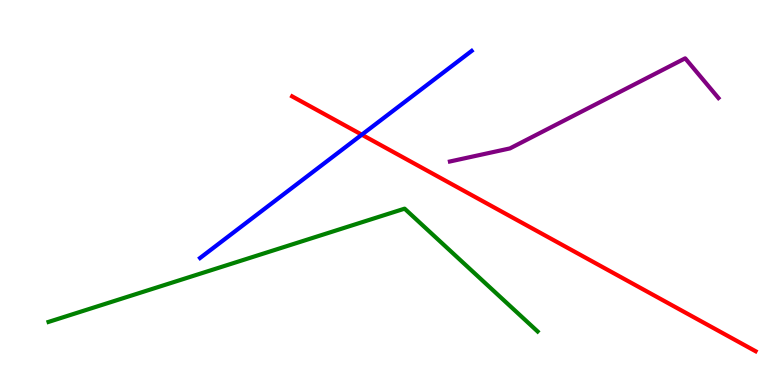[{'lines': ['blue', 'red'], 'intersections': [{'x': 4.67, 'y': 6.5}]}, {'lines': ['green', 'red'], 'intersections': []}, {'lines': ['purple', 'red'], 'intersections': []}, {'lines': ['blue', 'green'], 'intersections': []}, {'lines': ['blue', 'purple'], 'intersections': []}, {'lines': ['green', 'purple'], 'intersections': []}]